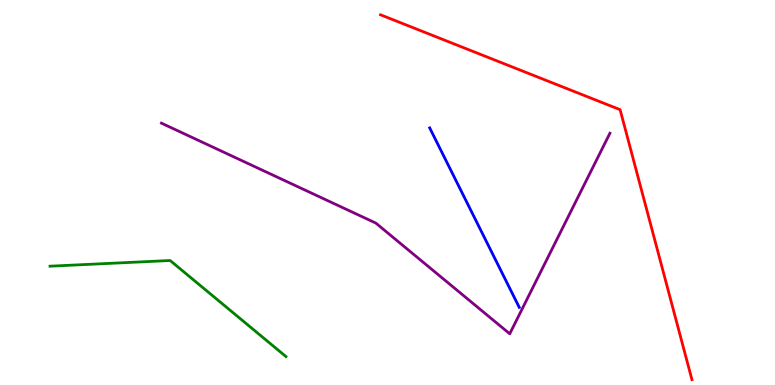[{'lines': ['blue', 'red'], 'intersections': []}, {'lines': ['green', 'red'], 'intersections': []}, {'lines': ['purple', 'red'], 'intersections': []}, {'lines': ['blue', 'green'], 'intersections': []}, {'lines': ['blue', 'purple'], 'intersections': []}, {'lines': ['green', 'purple'], 'intersections': []}]